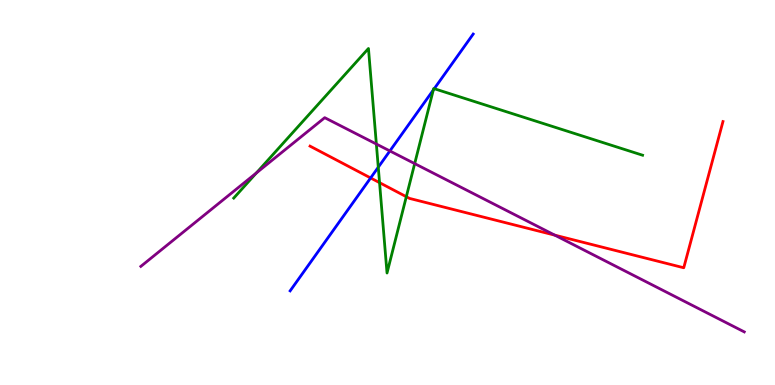[{'lines': ['blue', 'red'], 'intersections': [{'x': 4.78, 'y': 5.38}]}, {'lines': ['green', 'red'], 'intersections': [{'x': 4.9, 'y': 5.26}, {'x': 5.24, 'y': 4.89}]}, {'lines': ['purple', 'red'], 'intersections': [{'x': 7.16, 'y': 3.89}]}, {'lines': ['blue', 'green'], 'intersections': [{'x': 4.88, 'y': 5.66}, {'x': 5.59, 'y': 7.66}, {'x': 5.6, 'y': 7.7}]}, {'lines': ['blue', 'purple'], 'intersections': [{'x': 5.03, 'y': 6.08}]}, {'lines': ['green', 'purple'], 'intersections': [{'x': 3.31, 'y': 5.51}, {'x': 4.86, 'y': 6.26}, {'x': 5.35, 'y': 5.75}]}]